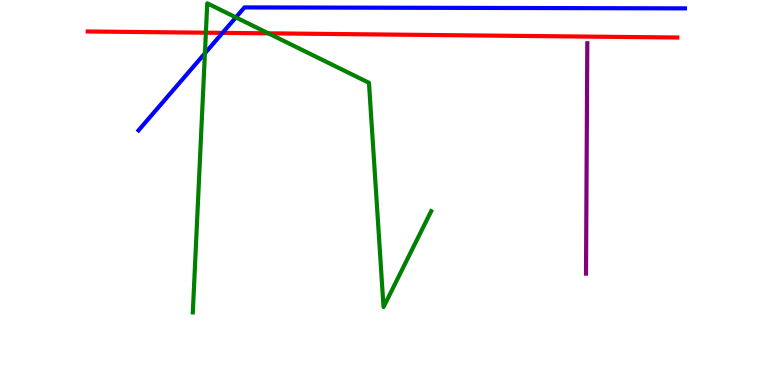[{'lines': ['blue', 'red'], 'intersections': [{'x': 2.87, 'y': 9.15}]}, {'lines': ['green', 'red'], 'intersections': [{'x': 2.66, 'y': 9.15}, {'x': 3.46, 'y': 9.13}]}, {'lines': ['purple', 'red'], 'intersections': []}, {'lines': ['blue', 'green'], 'intersections': [{'x': 2.64, 'y': 8.61}, {'x': 3.04, 'y': 9.55}]}, {'lines': ['blue', 'purple'], 'intersections': []}, {'lines': ['green', 'purple'], 'intersections': []}]